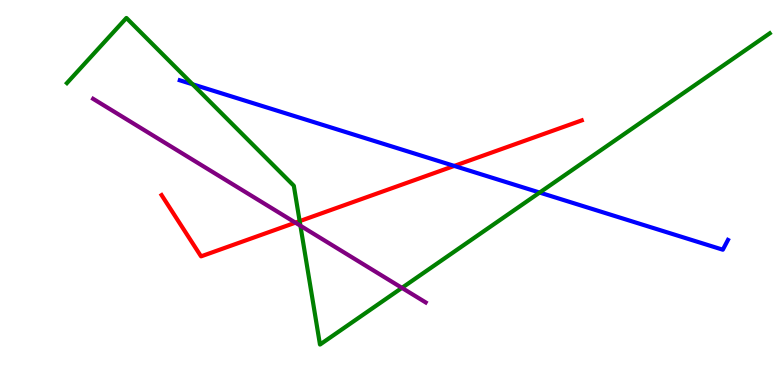[{'lines': ['blue', 'red'], 'intersections': [{'x': 5.86, 'y': 5.69}]}, {'lines': ['green', 'red'], 'intersections': [{'x': 3.87, 'y': 4.26}]}, {'lines': ['purple', 'red'], 'intersections': [{'x': 3.81, 'y': 4.22}]}, {'lines': ['blue', 'green'], 'intersections': [{'x': 2.48, 'y': 7.81}, {'x': 6.96, 'y': 5.0}]}, {'lines': ['blue', 'purple'], 'intersections': []}, {'lines': ['green', 'purple'], 'intersections': [{'x': 3.88, 'y': 4.14}, {'x': 5.19, 'y': 2.52}]}]